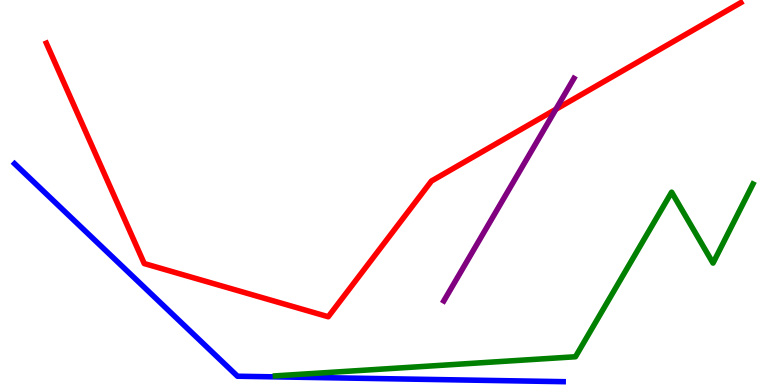[{'lines': ['blue', 'red'], 'intersections': []}, {'lines': ['green', 'red'], 'intersections': []}, {'lines': ['purple', 'red'], 'intersections': [{'x': 7.17, 'y': 7.16}]}, {'lines': ['blue', 'green'], 'intersections': []}, {'lines': ['blue', 'purple'], 'intersections': []}, {'lines': ['green', 'purple'], 'intersections': []}]